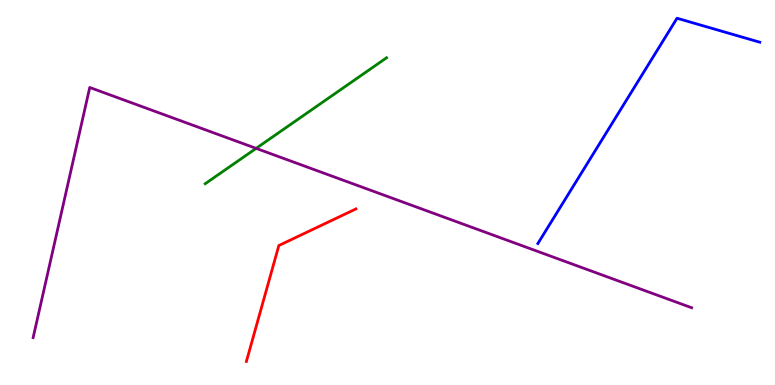[{'lines': ['blue', 'red'], 'intersections': []}, {'lines': ['green', 'red'], 'intersections': []}, {'lines': ['purple', 'red'], 'intersections': []}, {'lines': ['blue', 'green'], 'intersections': []}, {'lines': ['blue', 'purple'], 'intersections': []}, {'lines': ['green', 'purple'], 'intersections': [{'x': 3.3, 'y': 6.15}]}]